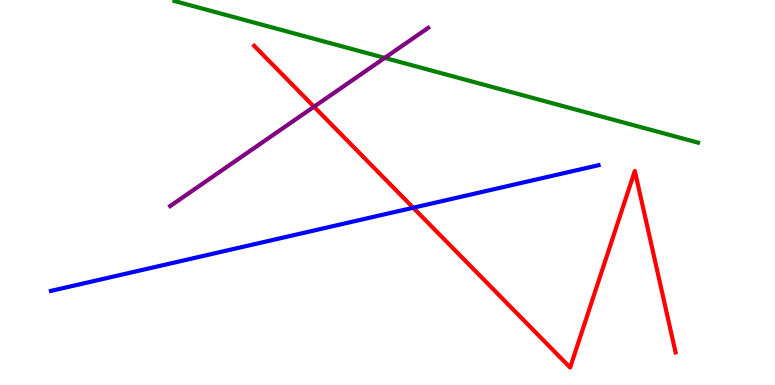[{'lines': ['blue', 'red'], 'intersections': [{'x': 5.33, 'y': 4.6}]}, {'lines': ['green', 'red'], 'intersections': []}, {'lines': ['purple', 'red'], 'intersections': [{'x': 4.05, 'y': 7.23}]}, {'lines': ['blue', 'green'], 'intersections': []}, {'lines': ['blue', 'purple'], 'intersections': []}, {'lines': ['green', 'purple'], 'intersections': [{'x': 4.96, 'y': 8.5}]}]